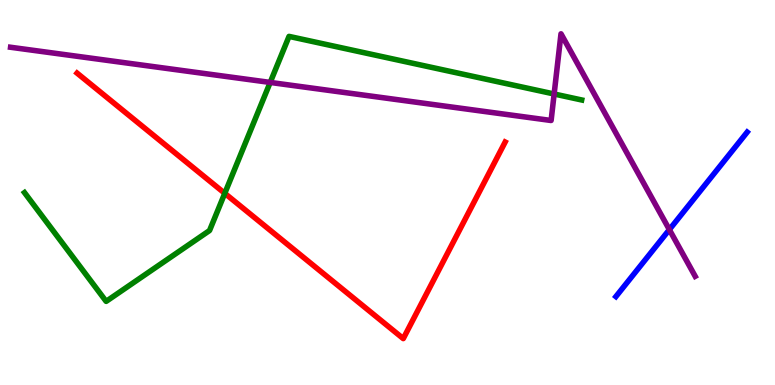[{'lines': ['blue', 'red'], 'intersections': []}, {'lines': ['green', 'red'], 'intersections': [{'x': 2.9, 'y': 4.98}]}, {'lines': ['purple', 'red'], 'intersections': []}, {'lines': ['blue', 'green'], 'intersections': []}, {'lines': ['blue', 'purple'], 'intersections': [{'x': 8.64, 'y': 4.04}]}, {'lines': ['green', 'purple'], 'intersections': [{'x': 3.49, 'y': 7.86}, {'x': 7.15, 'y': 7.56}]}]